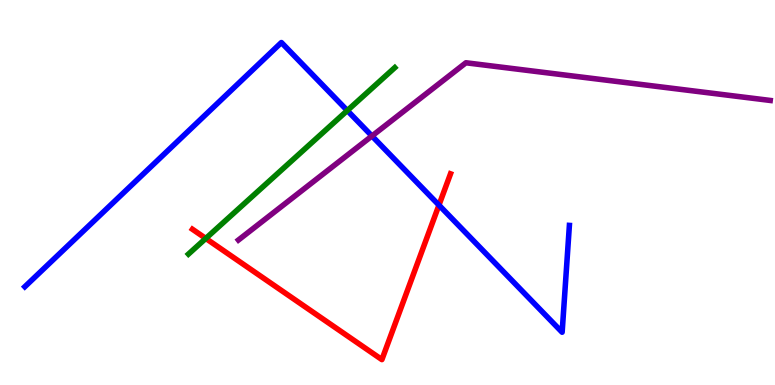[{'lines': ['blue', 'red'], 'intersections': [{'x': 5.66, 'y': 4.67}]}, {'lines': ['green', 'red'], 'intersections': [{'x': 2.66, 'y': 3.81}]}, {'lines': ['purple', 'red'], 'intersections': []}, {'lines': ['blue', 'green'], 'intersections': [{'x': 4.48, 'y': 7.13}]}, {'lines': ['blue', 'purple'], 'intersections': [{'x': 4.8, 'y': 6.47}]}, {'lines': ['green', 'purple'], 'intersections': []}]